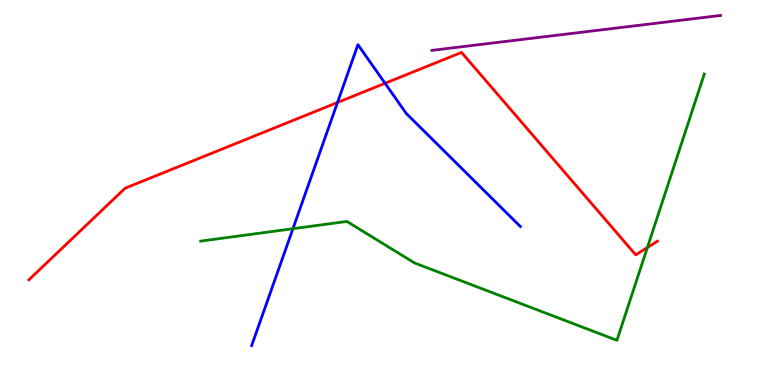[{'lines': ['blue', 'red'], 'intersections': [{'x': 4.35, 'y': 7.34}, {'x': 4.97, 'y': 7.84}]}, {'lines': ['green', 'red'], 'intersections': [{'x': 8.35, 'y': 3.57}]}, {'lines': ['purple', 'red'], 'intersections': []}, {'lines': ['blue', 'green'], 'intersections': [{'x': 3.78, 'y': 4.06}]}, {'lines': ['blue', 'purple'], 'intersections': []}, {'lines': ['green', 'purple'], 'intersections': []}]